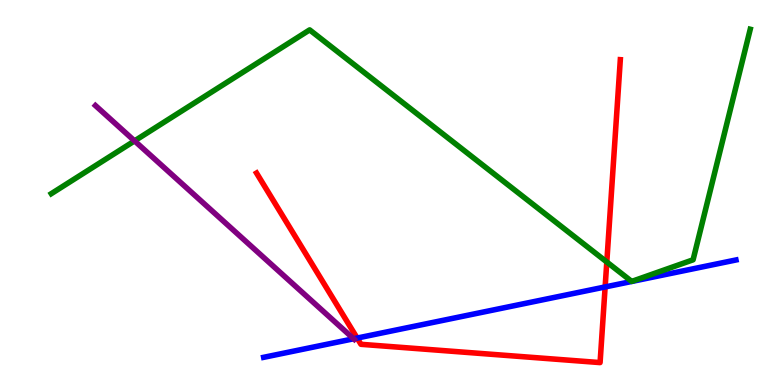[{'lines': ['blue', 'red'], 'intersections': [{'x': 4.61, 'y': 1.22}, {'x': 7.81, 'y': 2.55}]}, {'lines': ['green', 'red'], 'intersections': [{'x': 7.83, 'y': 3.19}]}, {'lines': ['purple', 'red'], 'intersections': []}, {'lines': ['blue', 'green'], 'intersections': []}, {'lines': ['blue', 'purple'], 'intersections': [{'x': 4.56, 'y': 1.2}]}, {'lines': ['green', 'purple'], 'intersections': [{'x': 1.74, 'y': 6.34}]}]